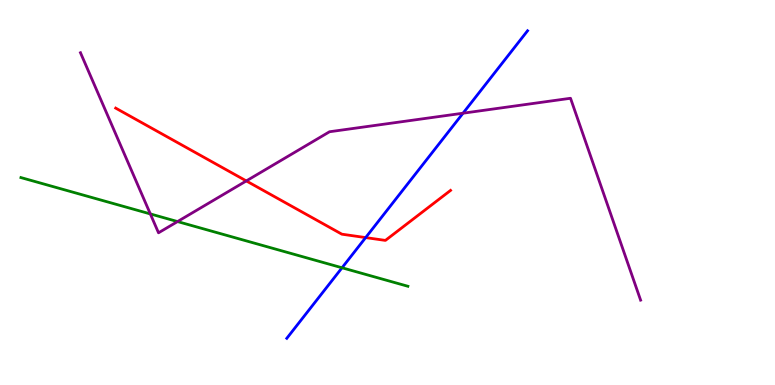[{'lines': ['blue', 'red'], 'intersections': [{'x': 4.72, 'y': 3.83}]}, {'lines': ['green', 'red'], 'intersections': []}, {'lines': ['purple', 'red'], 'intersections': [{'x': 3.18, 'y': 5.3}]}, {'lines': ['blue', 'green'], 'intersections': [{'x': 4.41, 'y': 3.04}]}, {'lines': ['blue', 'purple'], 'intersections': [{'x': 5.97, 'y': 7.06}]}, {'lines': ['green', 'purple'], 'intersections': [{'x': 1.94, 'y': 4.44}, {'x': 2.29, 'y': 4.25}]}]